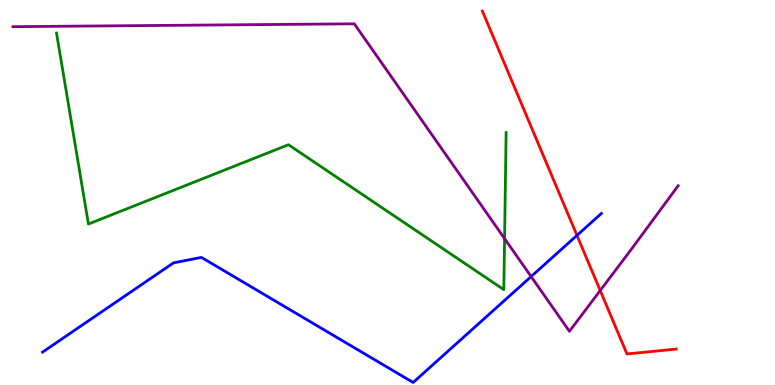[{'lines': ['blue', 'red'], 'intersections': [{'x': 7.44, 'y': 3.89}]}, {'lines': ['green', 'red'], 'intersections': []}, {'lines': ['purple', 'red'], 'intersections': [{'x': 7.74, 'y': 2.45}]}, {'lines': ['blue', 'green'], 'intersections': []}, {'lines': ['blue', 'purple'], 'intersections': [{'x': 6.85, 'y': 2.82}]}, {'lines': ['green', 'purple'], 'intersections': [{'x': 6.51, 'y': 3.8}]}]